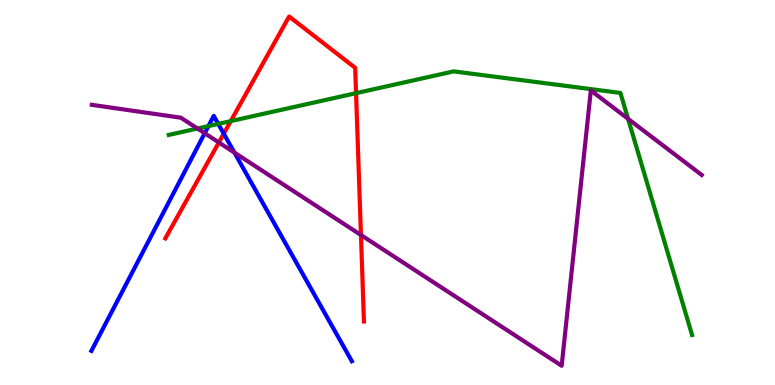[{'lines': ['blue', 'red'], 'intersections': [{'x': 2.89, 'y': 6.53}]}, {'lines': ['green', 'red'], 'intersections': [{'x': 2.98, 'y': 6.85}, {'x': 4.59, 'y': 7.58}]}, {'lines': ['purple', 'red'], 'intersections': [{'x': 2.82, 'y': 6.3}, {'x': 4.66, 'y': 3.9}]}, {'lines': ['blue', 'green'], 'intersections': [{'x': 2.69, 'y': 6.73}, {'x': 2.82, 'y': 6.78}]}, {'lines': ['blue', 'purple'], 'intersections': [{'x': 2.64, 'y': 6.54}, {'x': 3.02, 'y': 6.04}]}, {'lines': ['green', 'purple'], 'intersections': [{'x': 2.55, 'y': 6.66}, {'x': 8.1, 'y': 6.91}]}]